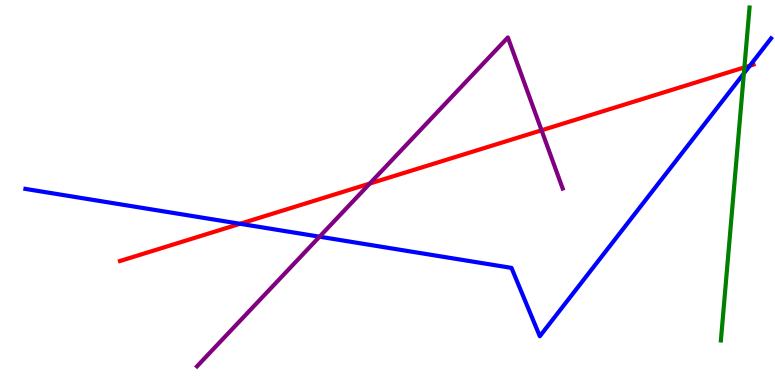[{'lines': ['blue', 'red'], 'intersections': [{'x': 3.1, 'y': 4.19}, {'x': 9.68, 'y': 8.29}]}, {'lines': ['green', 'red'], 'intersections': [{'x': 9.61, 'y': 8.25}]}, {'lines': ['purple', 'red'], 'intersections': [{'x': 4.77, 'y': 5.23}, {'x': 6.99, 'y': 6.62}]}, {'lines': ['blue', 'green'], 'intersections': [{'x': 9.6, 'y': 8.09}]}, {'lines': ['blue', 'purple'], 'intersections': [{'x': 4.12, 'y': 3.85}]}, {'lines': ['green', 'purple'], 'intersections': []}]